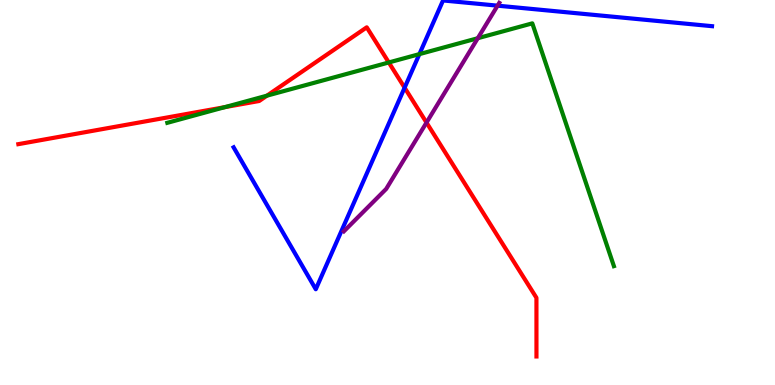[{'lines': ['blue', 'red'], 'intersections': [{'x': 5.22, 'y': 7.72}]}, {'lines': ['green', 'red'], 'intersections': [{'x': 2.9, 'y': 7.22}, {'x': 3.44, 'y': 7.52}, {'x': 5.02, 'y': 8.38}]}, {'lines': ['purple', 'red'], 'intersections': [{'x': 5.5, 'y': 6.82}]}, {'lines': ['blue', 'green'], 'intersections': [{'x': 5.41, 'y': 8.59}]}, {'lines': ['blue', 'purple'], 'intersections': [{'x': 6.42, 'y': 9.85}]}, {'lines': ['green', 'purple'], 'intersections': [{'x': 6.16, 'y': 9.01}]}]